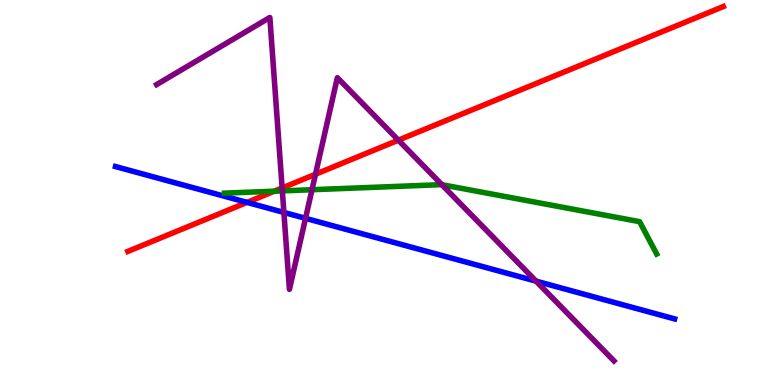[{'lines': ['blue', 'red'], 'intersections': [{'x': 3.19, 'y': 4.74}]}, {'lines': ['green', 'red'], 'intersections': [{'x': 3.54, 'y': 5.03}]}, {'lines': ['purple', 'red'], 'intersections': [{'x': 3.64, 'y': 5.12}, {'x': 4.07, 'y': 5.47}, {'x': 5.14, 'y': 6.36}]}, {'lines': ['blue', 'green'], 'intersections': []}, {'lines': ['blue', 'purple'], 'intersections': [{'x': 3.66, 'y': 4.48}, {'x': 3.94, 'y': 4.33}, {'x': 6.92, 'y': 2.7}]}, {'lines': ['green', 'purple'], 'intersections': [{'x': 3.64, 'y': 5.04}, {'x': 4.03, 'y': 5.07}, {'x': 5.7, 'y': 5.2}]}]